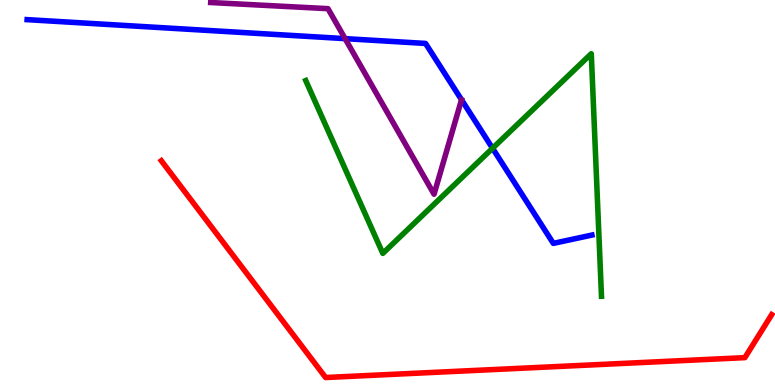[{'lines': ['blue', 'red'], 'intersections': []}, {'lines': ['green', 'red'], 'intersections': []}, {'lines': ['purple', 'red'], 'intersections': []}, {'lines': ['blue', 'green'], 'intersections': [{'x': 6.36, 'y': 6.15}]}, {'lines': ['blue', 'purple'], 'intersections': [{'x': 4.45, 'y': 9.0}]}, {'lines': ['green', 'purple'], 'intersections': []}]